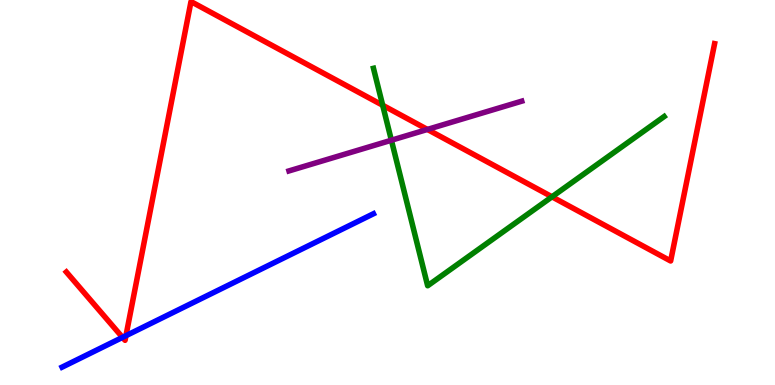[{'lines': ['blue', 'red'], 'intersections': [{'x': 1.58, 'y': 1.24}, {'x': 1.63, 'y': 1.28}]}, {'lines': ['green', 'red'], 'intersections': [{'x': 4.94, 'y': 7.27}, {'x': 7.12, 'y': 4.89}]}, {'lines': ['purple', 'red'], 'intersections': [{'x': 5.51, 'y': 6.64}]}, {'lines': ['blue', 'green'], 'intersections': []}, {'lines': ['blue', 'purple'], 'intersections': []}, {'lines': ['green', 'purple'], 'intersections': [{'x': 5.05, 'y': 6.36}]}]